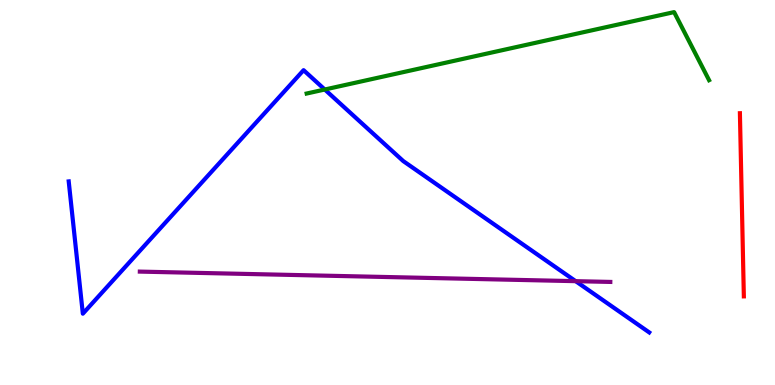[{'lines': ['blue', 'red'], 'intersections': []}, {'lines': ['green', 'red'], 'intersections': []}, {'lines': ['purple', 'red'], 'intersections': []}, {'lines': ['blue', 'green'], 'intersections': [{'x': 4.19, 'y': 7.67}]}, {'lines': ['blue', 'purple'], 'intersections': [{'x': 7.43, 'y': 2.7}]}, {'lines': ['green', 'purple'], 'intersections': []}]